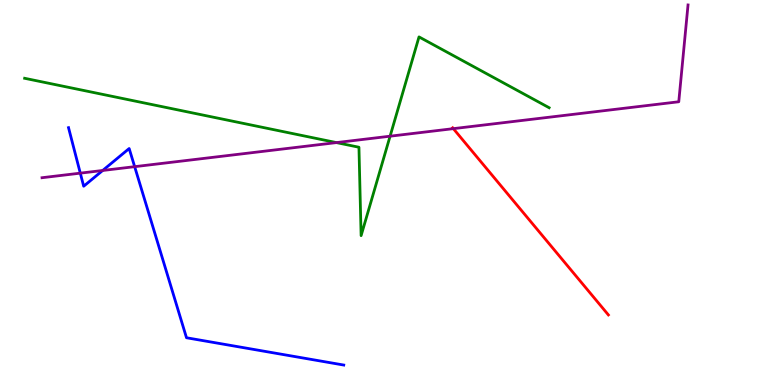[{'lines': ['blue', 'red'], 'intersections': []}, {'lines': ['green', 'red'], 'intersections': []}, {'lines': ['purple', 'red'], 'intersections': [{'x': 5.85, 'y': 6.66}]}, {'lines': ['blue', 'green'], 'intersections': []}, {'lines': ['blue', 'purple'], 'intersections': [{'x': 1.04, 'y': 5.5}, {'x': 1.32, 'y': 5.57}, {'x': 1.74, 'y': 5.67}]}, {'lines': ['green', 'purple'], 'intersections': [{'x': 4.34, 'y': 6.3}, {'x': 5.03, 'y': 6.46}]}]